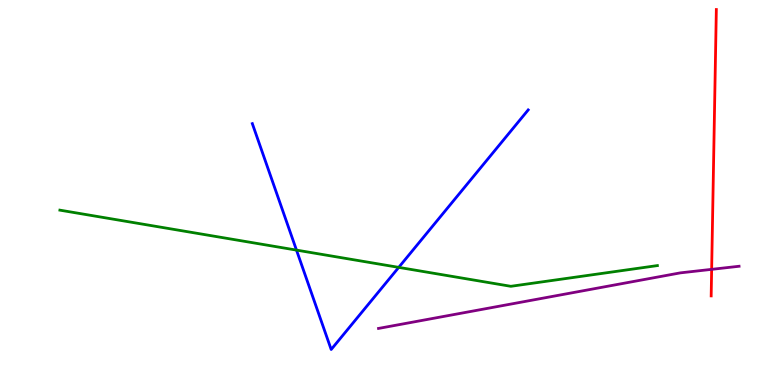[{'lines': ['blue', 'red'], 'intersections': []}, {'lines': ['green', 'red'], 'intersections': []}, {'lines': ['purple', 'red'], 'intersections': [{'x': 9.18, 'y': 3.0}]}, {'lines': ['blue', 'green'], 'intersections': [{'x': 3.83, 'y': 3.5}, {'x': 5.14, 'y': 3.06}]}, {'lines': ['blue', 'purple'], 'intersections': []}, {'lines': ['green', 'purple'], 'intersections': []}]